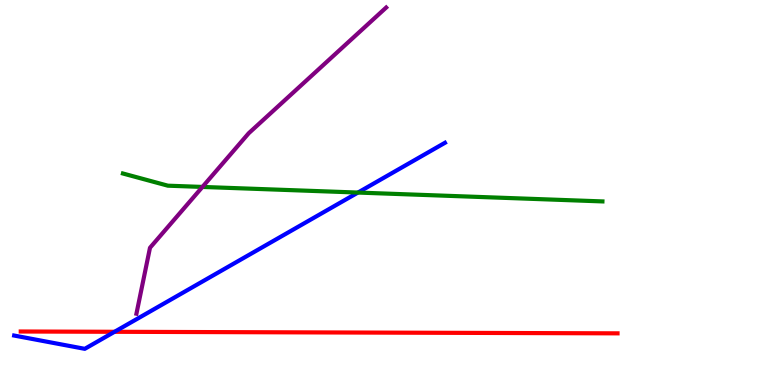[{'lines': ['blue', 'red'], 'intersections': [{'x': 1.48, 'y': 1.38}]}, {'lines': ['green', 'red'], 'intersections': []}, {'lines': ['purple', 'red'], 'intersections': []}, {'lines': ['blue', 'green'], 'intersections': [{'x': 4.62, 'y': 5.0}]}, {'lines': ['blue', 'purple'], 'intersections': []}, {'lines': ['green', 'purple'], 'intersections': [{'x': 2.61, 'y': 5.14}]}]